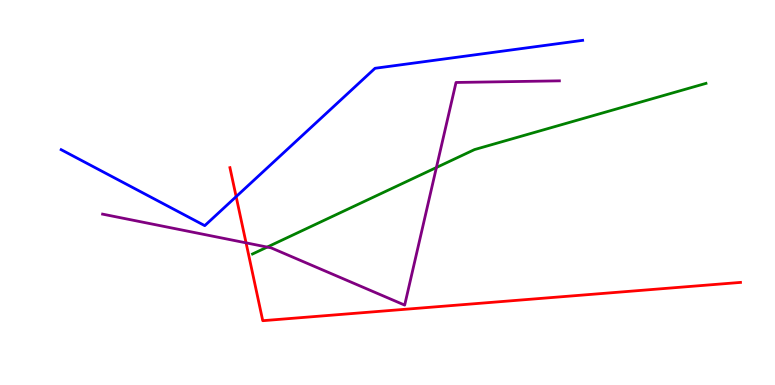[{'lines': ['blue', 'red'], 'intersections': [{'x': 3.05, 'y': 4.89}]}, {'lines': ['green', 'red'], 'intersections': []}, {'lines': ['purple', 'red'], 'intersections': [{'x': 3.17, 'y': 3.69}]}, {'lines': ['blue', 'green'], 'intersections': []}, {'lines': ['blue', 'purple'], 'intersections': []}, {'lines': ['green', 'purple'], 'intersections': [{'x': 3.45, 'y': 3.58}, {'x': 5.63, 'y': 5.65}]}]